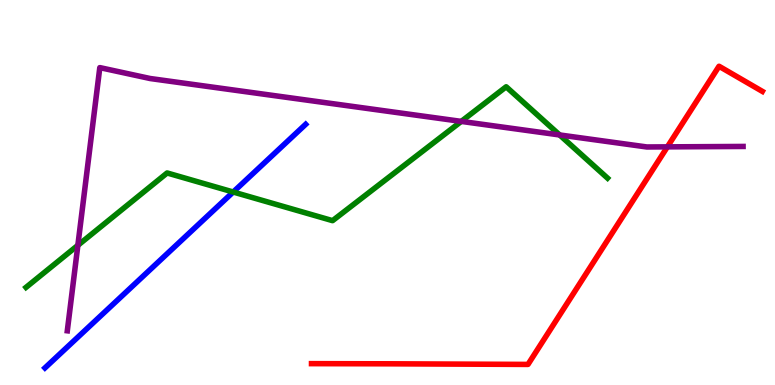[{'lines': ['blue', 'red'], 'intersections': []}, {'lines': ['green', 'red'], 'intersections': []}, {'lines': ['purple', 'red'], 'intersections': [{'x': 8.61, 'y': 6.19}]}, {'lines': ['blue', 'green'], 'intersections': [{'x': 3.01, 'y': 5.01}]}, {'lines': ['blue', 'purple'], 'intersections': []}, {'lines': ['green', 'purple'], 'intersections': [{'x': 1.0, 'y': 3.63}, {'x': 5.95, 'y': 6.85}, {'x': 7.22, 'y': 6.49}]}]